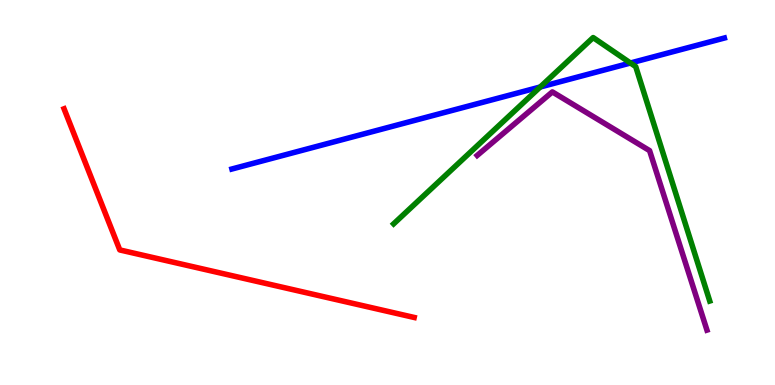[{'lines': ['blue', 'red'], 'intersections': []}, {'lines': ['green', 'red'], 'intersections': []}, {'lines': ['purple', 'red'], 'intersections': []}, {'lines': ['blue', 'green'], 'intersections': [{'x': 6.97, 'y': 7.74}, {'x': 8.13, 'y': 8.36}]}, {'lines': ['blue', 'purple'], 'intersections': []}, {'lines': ['green', 'purple'], 'intersections': []}]